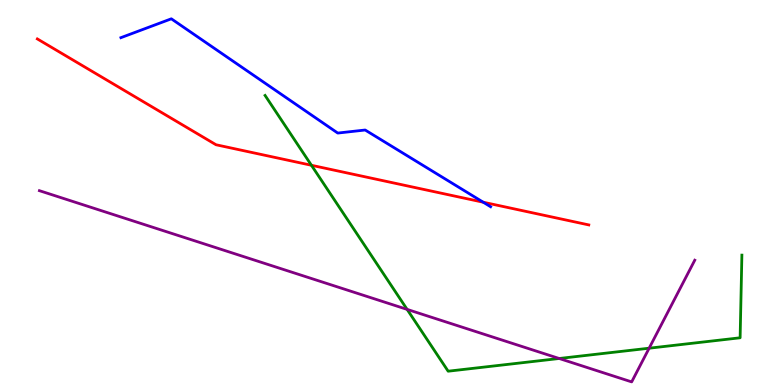[{'lines': ['blue', 'red'], 'intersections': [{'x': 6.24, 'y': 4.75}]}, {'lines': ['green', 'red'], 'intersections': [{'x': 4.02, 'y': 5.71}]}, {'lines': ['purple', 'red'], 'intersections': []}, {'lines': ['blue', 'green'], 'intersections': []}, {'lines': ['blue', 'purple'], 'intersections': []}, {'lines': ['green', 'purple'], 'intersections': [{'x': 5.25, 'y': 1.96}, {'x': 7.22, 'y': 0.688}, {'x': 8.38, 'y': 0.956}]}]